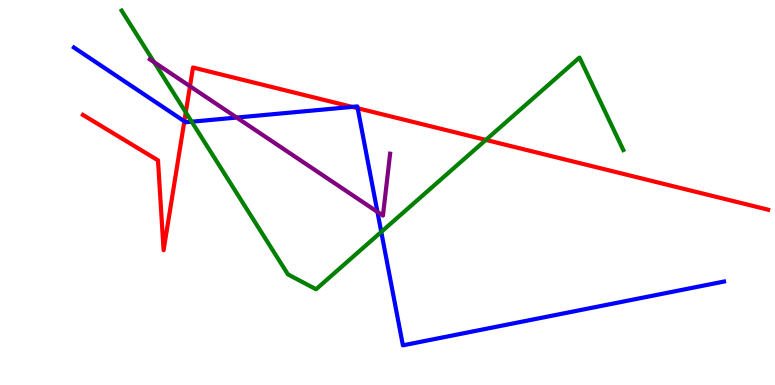[{'lines': ['blue', 'red'], 'intersections': [{'x': 2.38, 'y': 6.85}, {'x': 4.54, 'y': 7.22}, {'x': 4.62, 'y': 7.19}]}, {'lines': ['green', 'red'], 'intersections': [{'x': 2.4, 'y': 7.08}, {'x': 6.27, 'y': 6.37}]}, {'lines': ['purple', 'red'], 'intersections': [{'x': 2.45, 'y': 7.76}]}, {'lines': ['blue', 'green'], 'intersections': [{'x': 2.47, 'y': 6.84}, {'x': 4.92, 'y': 3.98}]}, {'lines': ['blue', 'purple'], 'intersections': [{'x': 3.05, 'y': 6.95}, {'x': 4.87, 'y': 4.5}]}, {'lines': ['green', 'purple'], 'intersections': [{'x': 1.99, 'y': 8.38}]}]